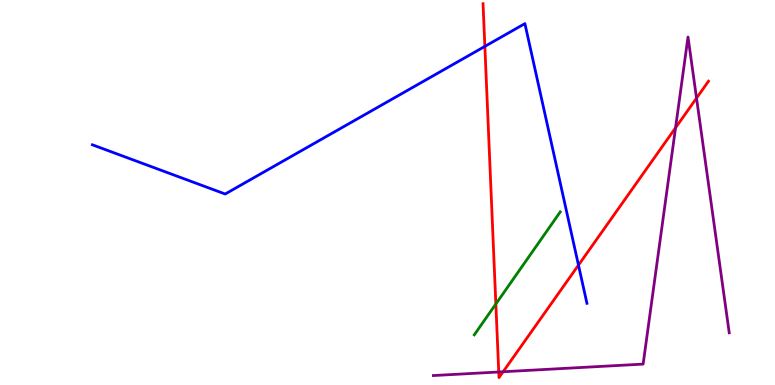[{'lines': ['blue', 'red'], 'intersections': [{'x': 6.26, 'y': 8.8}, {'x': 7.46, 'y': 3.11}]}, {'lines': ['green', 'red'], 'intersections': [{'x': 6.4, 'y': 2.1}]}, {'lines': ['purple', 'red'], 'intersections': [{'x': 6.44, 'y': 0.338}, {'x': 6.49, 'y': 0.344}, {'x': 8.72, 'y': 6.68}, {'x': 8.99, 'y': 7.45}]}, {'lines': ['blue', 'green'], 'intersections': []}, {'lines': ['blue', 'purple'], 'intersections': []}, {'lines': ['green', 'purple'], 'intersections': []}]